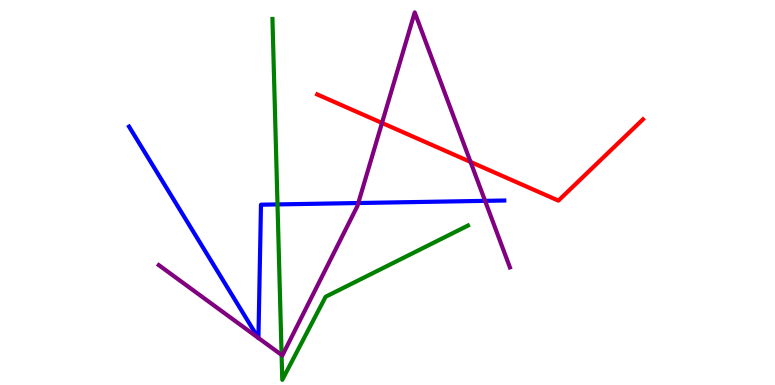[{'lines': ['blue', 'red'], 'intersections': []}, {'lines': ['green', 'red'], 'intersections': []}, {'lines': ['purple', 'red'], 'intersections': [{'x': 4.93, 'y': 6.81}, {'x': 6.07, 'y': 5.79}]}, {'lines': ['blue', 'green'], 'intersections': [{'x': 3.58, 'y': 4.69}]}, {'lines': ['blue', 'purple'], 'intersections': [{'x': 3.33, 'y': 1.23}, {'x': 3.33, 'y': 1.22}, {'x': 4.62, 'y': 4.73}, {'x': 6.26, 'y': 4.78}]}, {'lines': ['green', 'purple'], 'intersections': [{'x': 3.63, 'y': 0.781}]}]